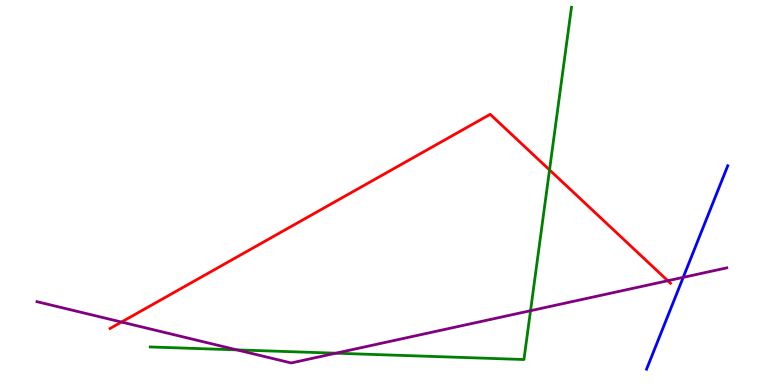[{'lines': ['blue', 'red'], 'intersections': []}, {'lines': ['green', 'red'], 'intersections': [{'x': 7.09, 'y': 5.59}]}, {'lines': ['purple', 'red'], 'intersections': [{'x': 1.57, 'y': 1.64}, {'x': 8.62, 'y': 2.71}]}, {'lines': ['blue', 'green'], 'intersections': []}, {'lines': ['blue', 'purple'], 'intersections': [{'x': 8.82, 'y': 2.8}]}, {'lines': ['green', 'purple'], 'intersections': [{'x': 3.06, 'y': 0.912}, {'x': 4.33, 'y': 0.826}, {'x': 6.85, 'y': 1.93}]}]